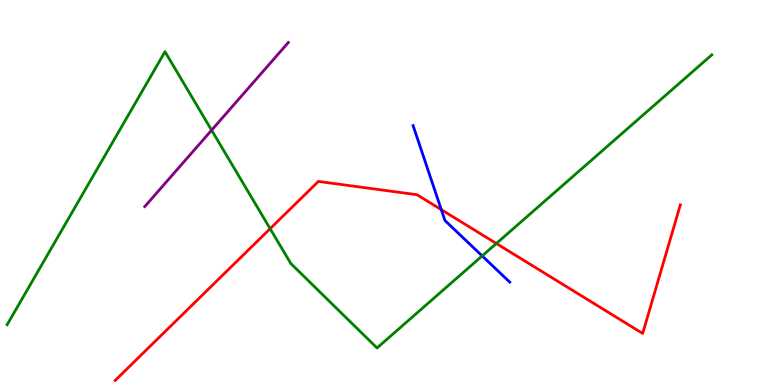[{'lines': ['blue', 'red'], 'intersections': [{'x': 5.69, 'y': 4.55}]}, {'lines': ['green', 'red'], 'intersections': [{'x': 3.49, 'y': 4.06}, {'x': 6.4, 'y': 3.68}]}, {'lines': ['purple', 'red'], 'intersections': []}, {'lines': ['blue', 'green'], 'intersections': [{'x': 6.22, 'y': 3.35}]}, {'lines': ['blue', 'purple'], 'intersections': []}, {'lines': ['green', 'purple'], 'intersections': [{'x': 2.73, 'y': 6.62}]}]